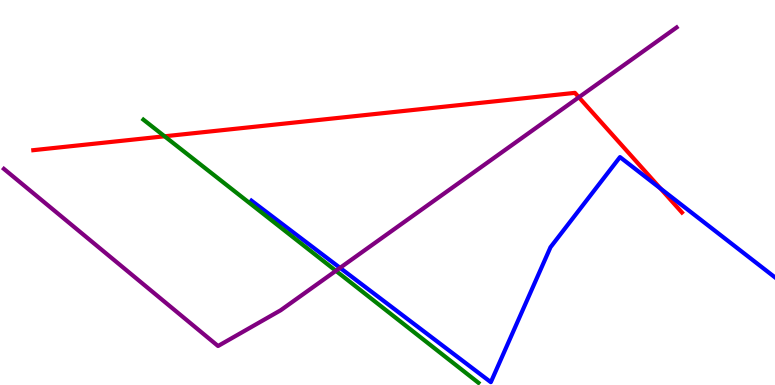[{'lines': ['blue', 'red'], 'intersections': [{'x': 8.52, 'y': 5.1}]}, {'lines': ['green', 'red'], 'intersections': [{'x': 2.12, 'y': 6.46}]}, {'lines': ['purple', 'red'], 'intersections': [{'x': 7.47, 'y': 7.47}]}, {'lines': ['blue', 'green'], 'intersections': []}, {'lines': ['blue', 'purple'], 'intersections': [{'x': 4.39, 'y': 3.04}]}, {'lines': ['green', 'purple'], 'intersections': [{'x': 4.33, 'y': 2.97}]}]